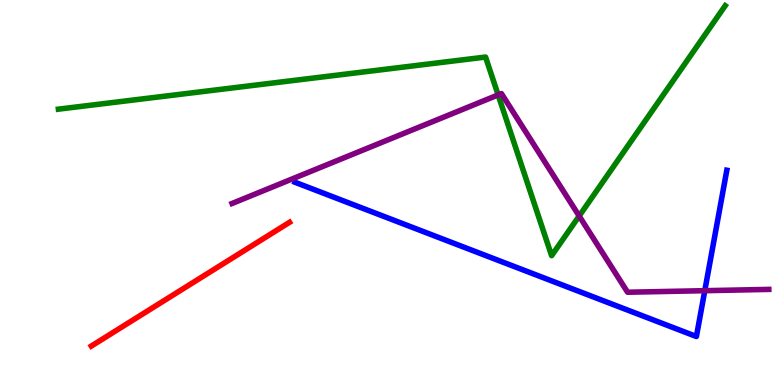[{'lines': ['blue', 'red'], 'intersections': []}, {'lines': ['green', 'red'], 'intersections': []}, {'lines': ['purple', 'red'], 'intersections': []}, {'lines': ['blue', 'green'], 'intersections': []}, {'lines': ['blue', 'purple'], 'intersections': [{'x': 9.09, 'y': 2.45}]}, {'lines': ['green', 'purple'], 'intersections': [{'x': 6.43, 'y': 7.54}, {'x': 7.47, 'y': 4.39}]}]